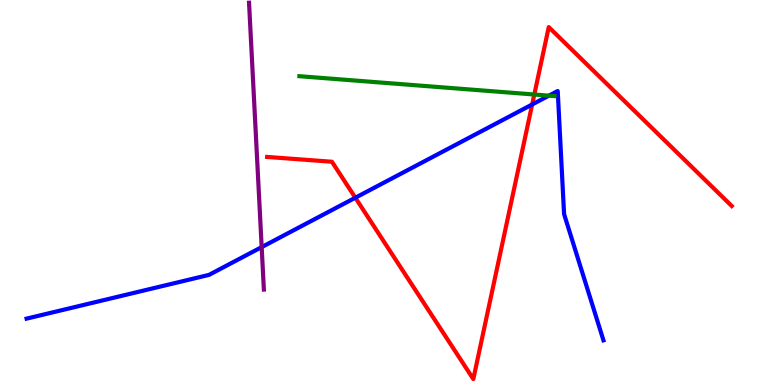[{'lines': ['blue', 'red'], 'intersections': [{'x': 4.59, 'y': 4.86}, {'x': 6.87, 'y': 7.29}]}, {'lines': ['green', 'red'], 'intersections': [{'x': 6.89, 'y': 7.55}]}, {'lines': ['purple', 'red'], 'intersections': []}, {'lines': ['blue', 'green'], 'intersections': [{'x': 7.08, 'y': 7.52}]}, {'lines': ['blue', 'purple'], 'intersections': [{'x': 3.38, 'y': 3.58}]}, {'lines': ['green', 'purple'], 'intersections': []}]